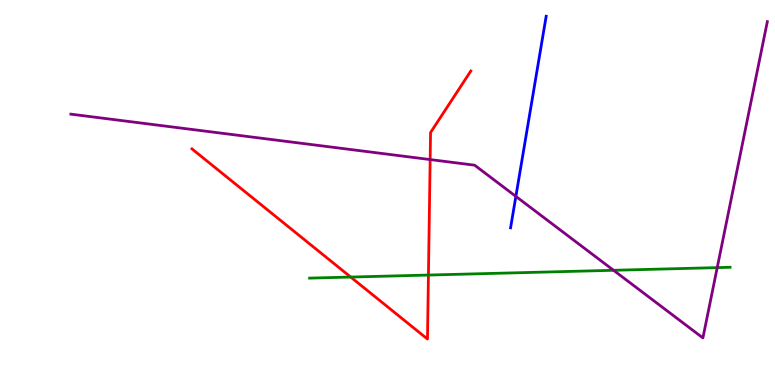[{'lines': ['blue', 'red'], 'intersections': []}, {'lines': ['green', 'red'], 'intersections': [{'x': 4.53, 'y': 2.8}, {'x': 5.53, 'y': 2.86}]}, {'lines': ['purple', 'red'], 'intersections': [{'x': 5.55, 'y': 5.86}]}, {'lines': ['blue', 'green'], 'intersections': []}, {'lines': ['blue', 'purple'], 'intersections': [{'x': 6.66, 'y': 4.9}]}, {'lines': ['green', 'purple'], 'intersections': [{'x': 7.92, 'y': 2.98}, {'x': 9.25, 'y': 3.05}]}]